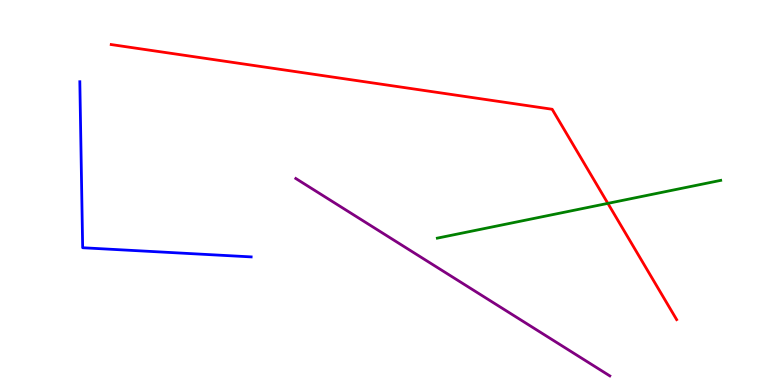[{'lines': ['blue', 'red'], 'intersections': []}, {'lines': ['green', 'red'], 'intersections': [{'x': 7.84, 'y': 4.72}]}, {'lines': ['purple', 'red'], 'intersections': []}, {'lines': ['blue', 'green'], 'intersections': []}, {'lines': ['blue', 'purple'], 'intersections': []}, {'lines': ['green', 'purple'], 'intersections': []}]